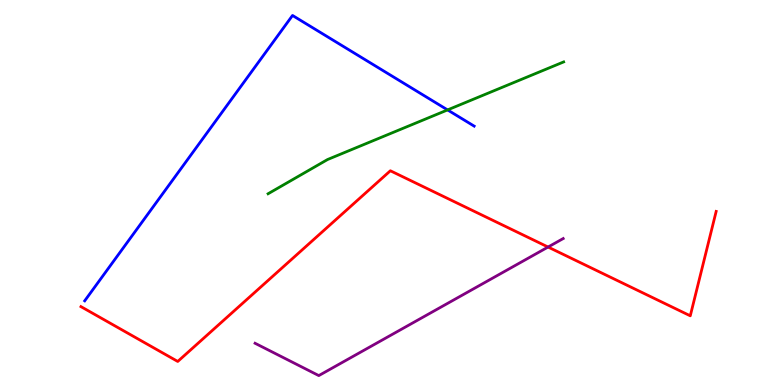[{'lines': ['blue', 'red'], 'intersections': []}, {'lines': ['green', 'red'], 'intersections': []}, {'lines': ['purple', 'red'], 'intersections': [{'x': 7.07, 'y': 3.58}]}, {'lines': ['blue', 'green'], 'intersections': [{'x': 5.78, 'y': 7.14}]}, {'lines': ['blue', 'purple'], 'intersections': []}, {'lines': ['green', 'purple'], 'intersections': []}]